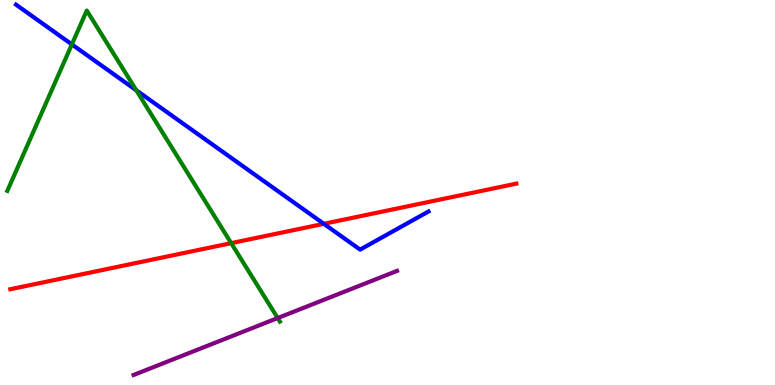[{'lines': ['blue', 'red'], 'intersections': [{'x': 4.18, 'y': 4.19}]}, {'lines': ['green', 'red'], 'intersections': [{'x': 2.98, 'y': 3.68}]}, {'lines': ['purple', 'red'], 'intersections': []}, {'lines': ['blue', 'green'], 'intersections': [{'x': 0.927, 'y': 8.85}, {'x': 1.76, 'y': 7.66}]}, {'lines': ['blue', 'purple'], 'intersections': []}, {'lines': ['green', 'purple'], 'intersections': [{'x': 3.58, 'y': 1.74}]}]